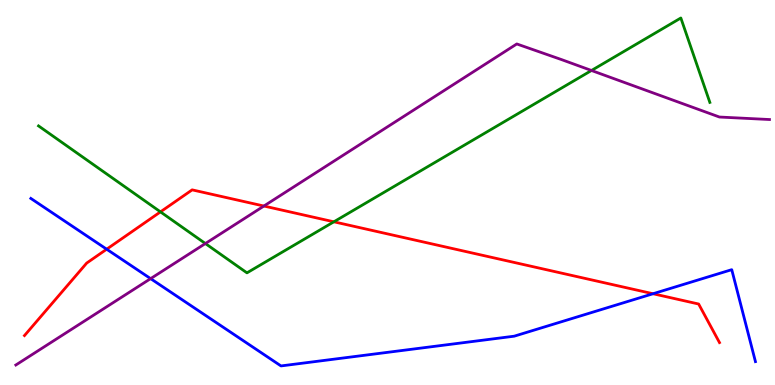[{'lines': ['blue', 'red'], 'intersections': [{'x': 1.38, 'y': 3.53}, {'x': 8.43, 'y': 2.37}]}, {'lines': ['green', 'red'], 'intersections': [{'x': 2.07, 'y': 4.5}, {'x': 4.31, 'y': 4.24}]}, {'lines': ['purple', 'red'], 'intersections': [{'x': 3.41, 'y': 4.65}]}, {'lines': ['blue', 'green'], 'intersections': []}, {'lines': ['blue', 'purple'], 'intersections': [{'x': 1.94, 'y': 2.76}]}, {'lines': ['green', 'purple'], 'intersections': [{'x': 2.65, 'y': 3.67}, {'x': 7.63, 'y': 8.17}]}]